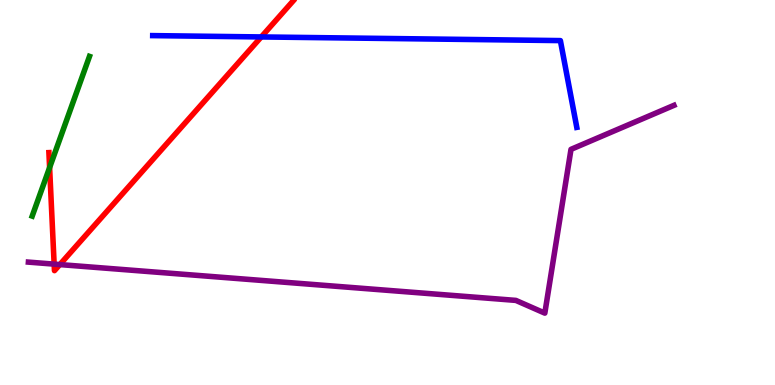[{'lines': ['blue', 'red'], 'intersections': [{'x': 3.37, 'y': 9.04}]}, {'lines': ['green', 'red'], 'intersections': [{'x': 0.64, 'y': 5.65}]}, {'lines': ['purple', 'red'], 'intersections': [{'x': 0.699, 'y': 3.14}, {'x': 0.772, 'y': 3.13}]}, {'lines': ['blue', 'green'], 'intersections': []}, {'lines': ['blue', 'purple'], 'intersections': []}, {'lines': ['green', 'purple'], 'intersections': []}]